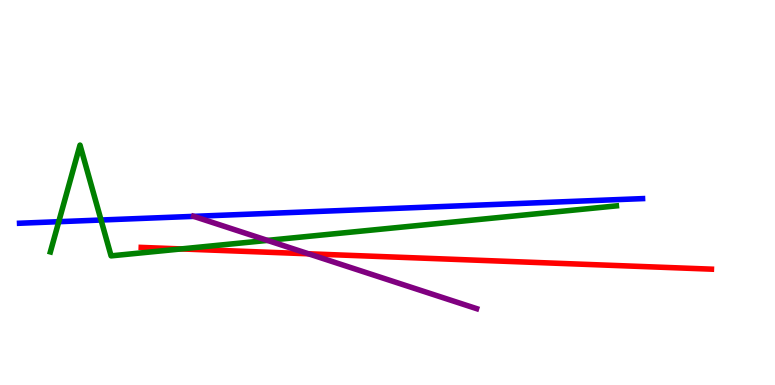[{'lines': ['blue', 'red'], 'intersections': []}, {'lines': ['green', 'red'], 'intersections': [{'x': 2.34, 'y': 3.53}]}, {'lines': ['purple', 'red'], 'intersections': [{'x': 3.98, 'y': 3.41}]}, {'lines': ['blue', 'green'], 'intersections': [{'x': 0.758, 'y': 4.24}, {'x': 1.3, 'y': 4.29}]}, {'lines': ['blue', 'purple'], 'intersections': [{'x': 2.5, 'y': 4.38}]}, {'lines': ['green', 'purple'], 'intersections': [{'x': 3.45, 'y': 3.76}]}]